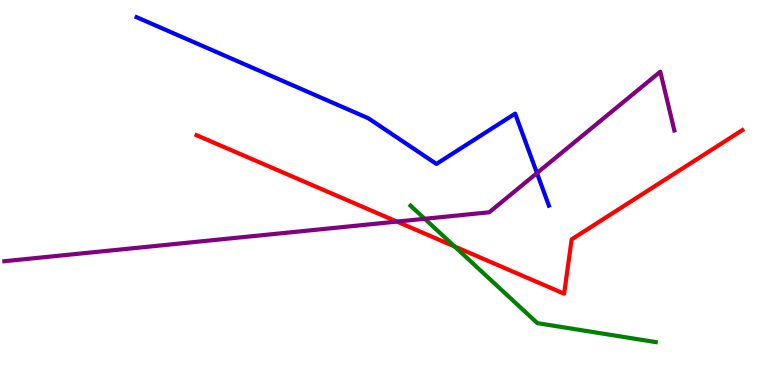[{'lines': ['blue', 'red'], 'intersections': []}, {'lines': ['green', 'red'], 'intersections': [{'x': 5.87, 'y': 3.6}]}, {'lines': ['purple', 'red'], 'intersections': [{'x': 5.12, 'y': 4.24}]}, {'lines': ['blue', 'green'], 'intersections': []}, {'lines': ['blue', 'purple'], 'intersections': [{'x': 6.93, 'y': 5.5}]}, {'lines': ['green', 'purple'], 'intersections': [{'x': 5.48, 'y': 4.32}]}]